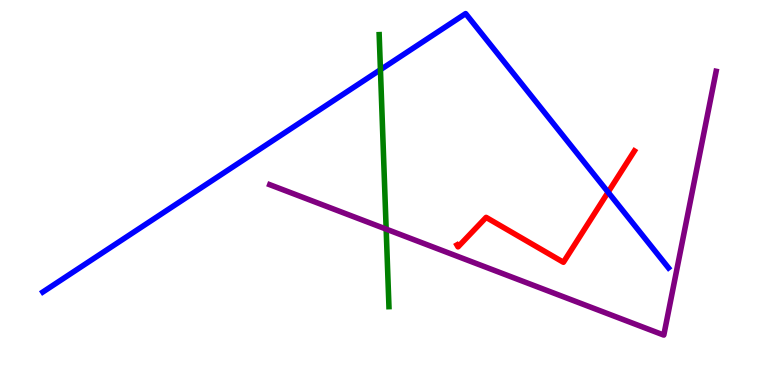[{'lines': ['blue', 'red'], 'intersections': [{'x': 7.85, 'y': 5.01}]}, {'lines': ['green', 'red'], 'intersections': []}, {'lines': ['purple', 'red'], 'intersections': []}, {'lines': ['blue', 'green'], 'intersections': [{'x': 4.91, 'y': 8.19}]}, {'lines': ['blue', 'purple'], 'intersections': []}, {'lines': ['green', 'purple'], 'intersections': [{'x': 4.98, 'y': 4.05}]}]